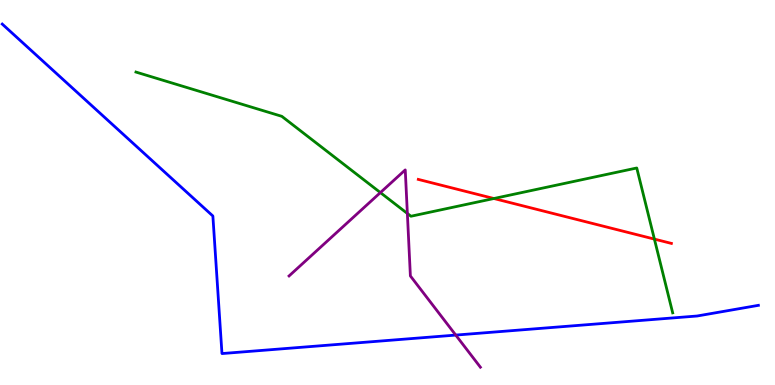[{'lines': ['blue', 'red'], 'intersections': []}, {'lines': ['green', 'red'], 'intersections': [{'x': 6.37, 'y': 4.84}, {'x': 8.44, 'y': 3.79}]}, {'lines': ['purple', 'red'], 'intersections': []}, {'lines': ['blue', 'green'], 'intersections': []}, {'lines': ['blue', 'purple'], 'intersections': [{'x': 5.88, 'y': 1.3}]}, {'lines': ['green', 'purple'], 'intersections': [{'x': 4.91, 'y': 5.0}, {'x': 5.26, 'y': 4.46}]}]